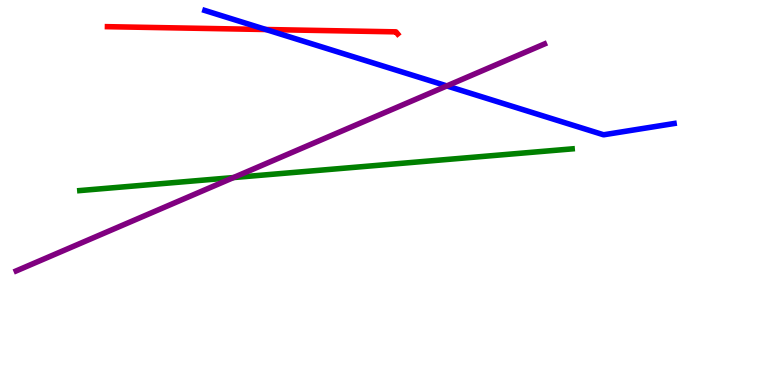[{'lines': ['blue', 'red'], 'intersections': [{'x': 3.43, 'y': 9.23}]}, {'lines': ['green', 'red'], 'intersections': []}, {'lines': ['purple', 'red'], 'intersections': []}, {'lines': ['blue', 'green'], 'intersections': []}, {'lines': ['blue', 'purple'], 'intersections': [{'x': 5.77, 'y': 7.77}]}, {'lines': ['green', 'purple'], 'intersections': [{'x': 3.01, 'y': 5.39}]}]